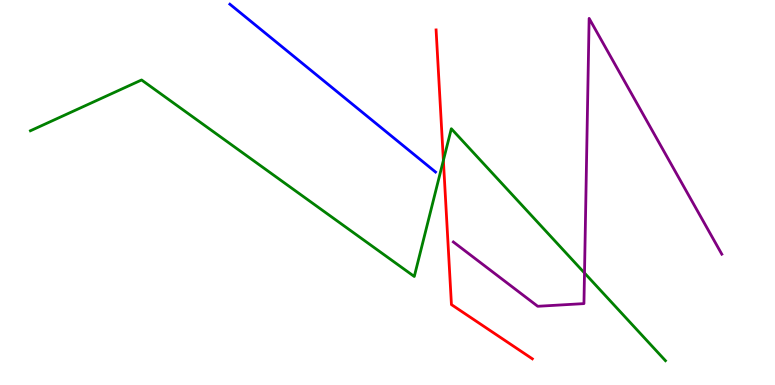[{'lines': ['blue', 'red'], 'intersections': []}, {'lines': ['green', 'red'], 'intersections': [{'x': 5.72, 'y': 5.83}]}, {'lines': ['purple', 'red'], 'intersections': []}, {'lines': ['blue', 'green'], 'intersections': []}, {'lines': ['blue', 'purple'], 'intersections': []}, {'lines': ['green', 'purple'], 'intersections': [{'x': 7.54, 'y': 2.91}]}]